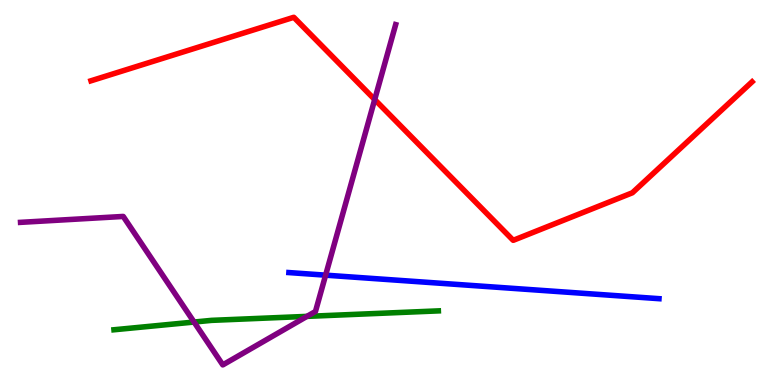[{'lines': ['blue', 'red'], 'intersections': []}, {'lines': ['green', 'red'], 'intersections': []}, {'lines': ['purple', 'red'], 'intersections': [{'x': 4.83, 'y': 7.41}]}, {'lines': ['blue', 'green'], 'intersections': []}, {'lines': ['blue', 'purple'], 'intersections': [{'x': 4.2, 'y': 2.85}]}, {'lines': ['green', 'purple'], 'intersections': [{'x': 2.5, 'y': 1.64}, {'x': 3.96, 'y': 1.78}]}]